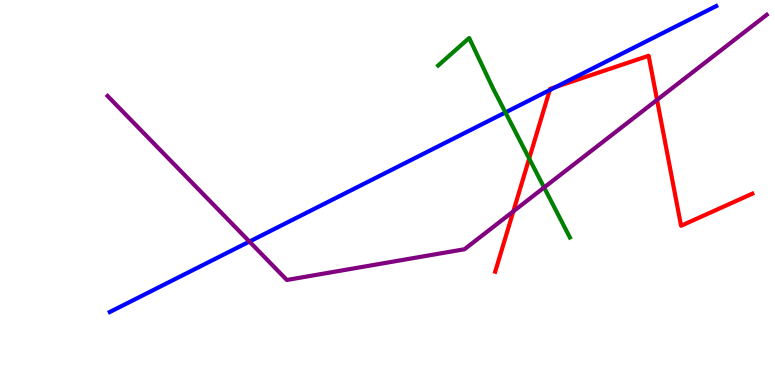[{'lines': ['blue', 'red'], 'intersections': [{'x': 7.09, 'y': 7.66}, {'x': 7.18, 'y': 7.75}]}, {'lines': ['green', 'red'], 'intersections': [{'x': 6.83, 'y': 5.88}]}, {'lines': ['purple', 'red'], 'intersections': [{'x': 6.62, 'y': 4.51}, {'x': 8.48, 'y': 7.41}]}, {'lines': ['blue', 'green'], 'intersections': [{'x': 6.52, 'y': 7.08}]}, {'lines': ['blue', 'purple'], 'intersections': [{'x': 3.22, 'y': 3.73}]}, {'lines': ['green', 'purple'], 'intersections': [{'x': 7.02, 'y': 5.13}]}]